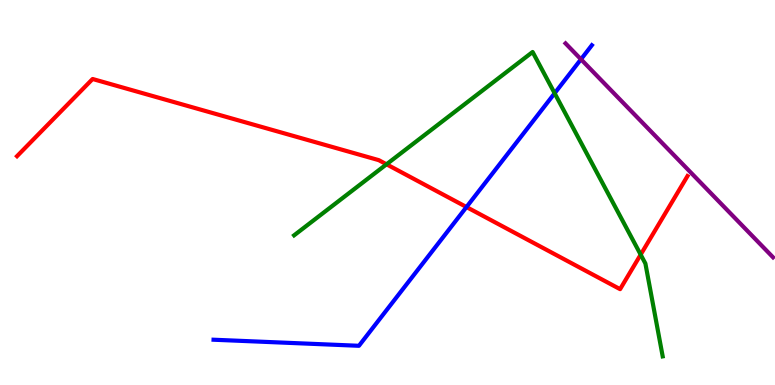[{'lines': ['blue', 'red'], 'intersections': [{'x': 6.02, 'y': 4.62}]}, {'lines': ['green', 'red'], 'intersections': [{'x': 4.99, 'y': 5.73}, {'x': 8.27, 'y': 3.39}]}, {'lines': ['purple', 'red'], 'intersections': []}, {'lines': ['blue', 'green'], 'intersections': [{'x': 7.16, 'y': 7.58}]}, {'lines': ['blue', 'purple'], 'intersections': [{'x': 7.5, 'y': 8.46}]}, {'lines': ['green', 'purple'], 'intersections': []}]